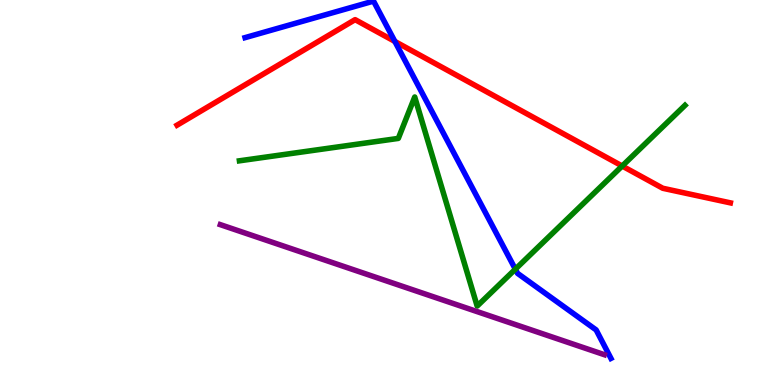[{'lines': ['blue', 'red'], 'intersections': [{'x': 5.1, 'y': 8.92}]}, {'lines': ['green', 'red'], 'intersections': [{'x': 8.03, 'y': 5.69}]}, {'lines': ['purple', 'red'], 'intersections': []}, {'lines': ['blue', 'green'], 'intersections': [{'x': 6.65, 'y': 3.01}]}, {'lines': ['blue', 'purple'], 'intersections': []}, {'lines': ['green', 'purple'], 'intersections': []}]